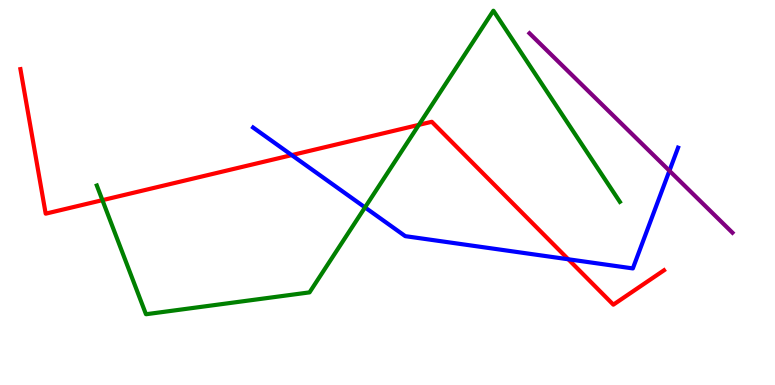[{'lines': ['blue', 'red'], 'intersections': [{'x': 3.76, 'y': 5.97}, {'x': 7.33, 'y': 3.27}]}, {'lines': ['green', 'red'], 'intersections': [{'x': 1.32, 'y': 4.8}, {'x': 5.4, 'y': 6.76}]}, {'lines': ['purple', 'red'], 'intersections': []}, {'lines': ['blue', 'green'], 'intersections': [{'x': 4.71, 'y': 4.61}]}, {'lines': ['blue', 'purple'], 'intersections': [{'x': 8.64, 'y': 5.56}]}, {'lines': ['green', 'purple'], 'intersections': []}]